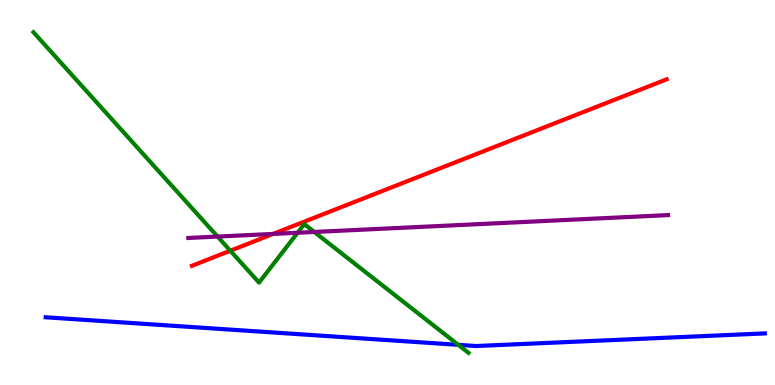[{'lines': ['blue', 'red'], 'intersections': []}, {'lines': ['green', 'red'], 'intersections': [{'x': 2.97, 'y': 3.49}]}, {'lines': ['purple', 'red'], 'intersections': [{'x': 3.52, 'y': 3.92}]}, {'lines': ['blue', 'green'], 'intersections': [{'x': 5.91, 'y': 1.04}]}, {'lines': ['blue', 'purple'], 'intersections': []}, {'lines': ['green', 'purple'], 'intersections': [{'x': 2.81, 'y': 3.86}, {'x': 3.84, 'y': 3.95}, {'x': 4.06, 'y': 3.98}]}]